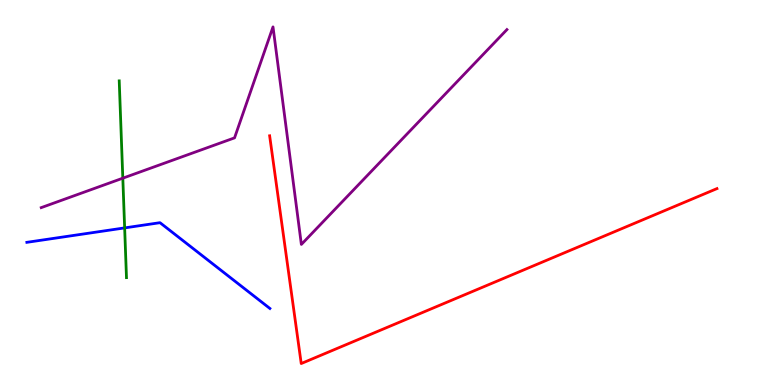[{'lines': ['blue', 'red'], 'intersections': []}, {'lines': ['green', 'red'], 'intersections': []}, {'lines': ['purple', 'red'], 'intersections': []}, {'lines': ['blue', 'green'], 'intersections': [{'x': 1.61, 'y': 4.08}]}, {'lines': ['blue', 'purple'], 'intersections': []}, {'lines': ['green', 'purple'], 'intersections': [{'x': 1.58, 'y': 5.37}]}]